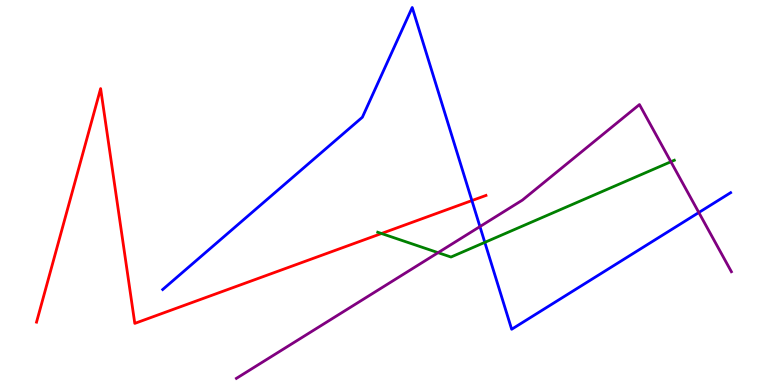[{'lines': ['blue', 'red'], 'intersections': [{'x': 6.09, 'y': 4.79}]}, {'lines': ['green', 'red'], 'intersections': [{'x': 4.92, 'y': 3.93}]}, {'lines': ['purple', 'red'], 'intersections': []}, {'lines': ['blue', 'green'], 'intersections': [{'x': 6.26, 'y': 3.7}]}, {'lines': ['blue', 'purple'], 'intersections': [{'x': 6.19, 'y': 4.11}, {'x': 9.02, 'y': 4.48}]}, {'lines': ['green', 'purple'], 'intersections': [{'x': 5.65, 'y': 3.44}, {'x': 8.66, 'y': 5.8}]}]